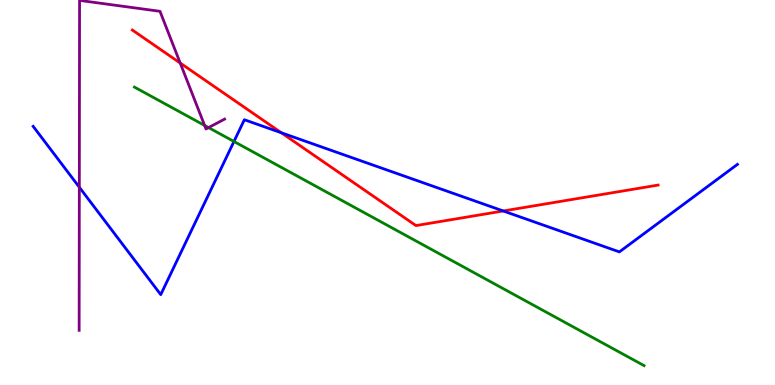[{'lines': ['blue', 'red'], 'intersections': [{'x': 3.63, 'y': 6.55}, {'x': 6.49, 'y': 4.52}]}, {'lines': ['green', 'red'], 'intersections': []}, {'lines': ['purple', 'red'], 'intersections': [{'x': 2.33, 'y': 8.36}]}, {'lines': ['blue', 'green'], 'intersections': [{'x': 3.02, 'y': 6.32}]}, {'lines': ['blue', 'purple'], 'intersections': [{'x': 1.02, 'y': 5.14}]}, {'lines': ['green', 'purple'], 'intersections': [{'x': 2.64, 'y': 6.74}, {'x': 2.69, 'y': 6.69}]}]